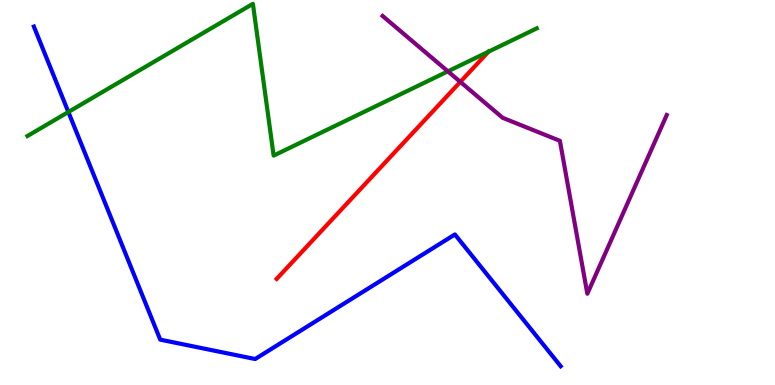[{'lines': ['blue', 'red'], 'intersections': []}, {'lines': ['green', 'red'], 'intersections': [{'x': 6.3, 'y': 8.66}]}, {'lines': ['purple', 'red'], 'intersections': [{'x': 5.94, 'y': 7.87}]}, {'lines': ['blue', 'green'], 'intersections': [{'x': 0.882, 'y': 7.09}]}, {'lines': ['blue', 'purple'], 'intersections': []}, {'lines': ['green', 'purple'], 'intersections': [{'x': 5.78, 'y': 8.15}]}]